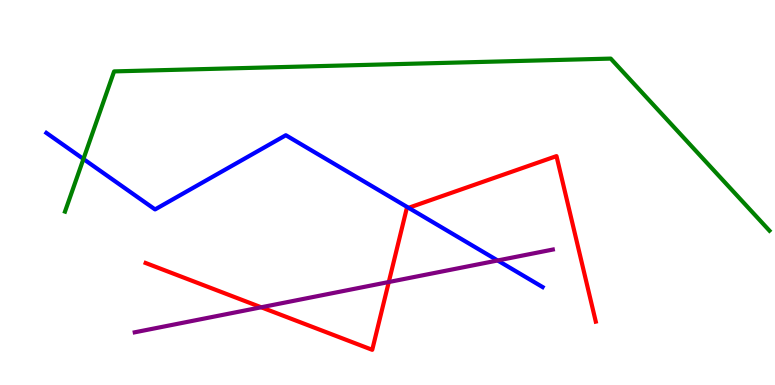[{'lines': ['blue', 'red'], 'intersections': [{'x': 5.27, 'y': 4.6}]}, {'lines': ['green', 'red'], 'intersections': []}, {'lines': ['purple', 'red'], 'intersections': [{'x': 3.37, 'y': 2.02}, {'x': 5.02, 'y': 2.67}]}, {'lines': ['blue', 'green'], 'intersections': [{'x': 1.08, 'y': 5.87}]}, {'lines': ['blue', 'purple'], 'intersections': [{'x': 6.42, 'y': 3.23}]}, {'lines': ['green', 'purple'], 'intersections': []}]